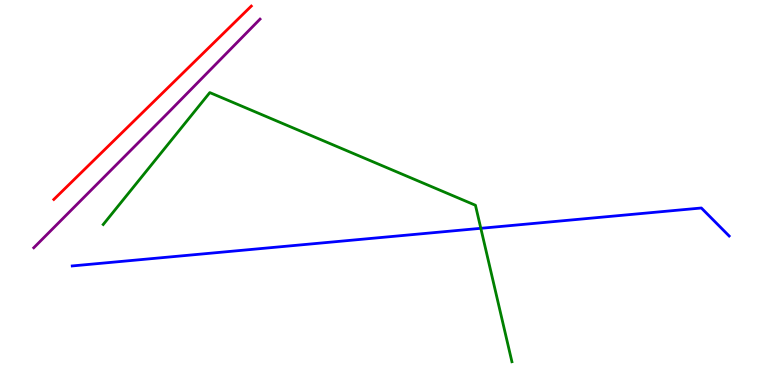[{'lines': ['blue', 'red'], 'intersections': []}, {'lines': ['green', 'red'], 'intersections': []}, {'lines': ['purple', 'red'], 'intersections': []}, {'lines': ['blue', 'green'], 'intersections': [{'x': 6.2, 'y': 4.07}]}, {'lines': ['blue', 'purple'], 'intersections': []}, {'lines': ['green', 'purple'], 'intersections': []}]